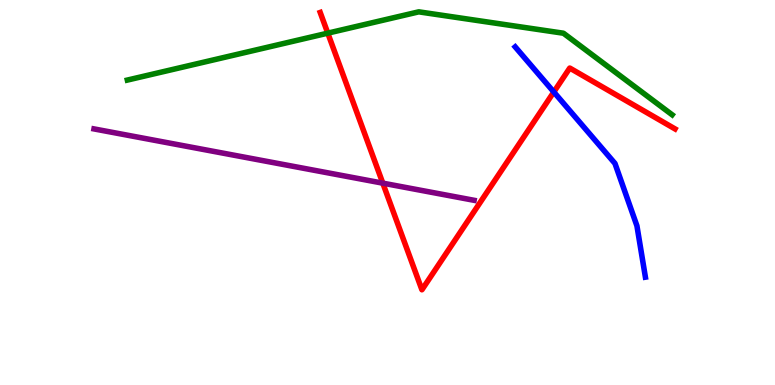[{'lines': ['blue', 'red'], 'intersections': [{'x': 7.15, 'y': 7.61}]}, {'lines': ['green', 'red'], 'intersections': [{'x': 4.23, 'y': 9.14}]}, {'lines': ['purple', 'red'], 'intersections': [{'x': 4.94, 'y': 5.24}]}, {'lines': ['blue', 'green'], 'intersections': []}, {'lines': ['blue', 'purple'], 'intersections': []}, {'lines': ['green', 'purple'], 'intersections': []}]